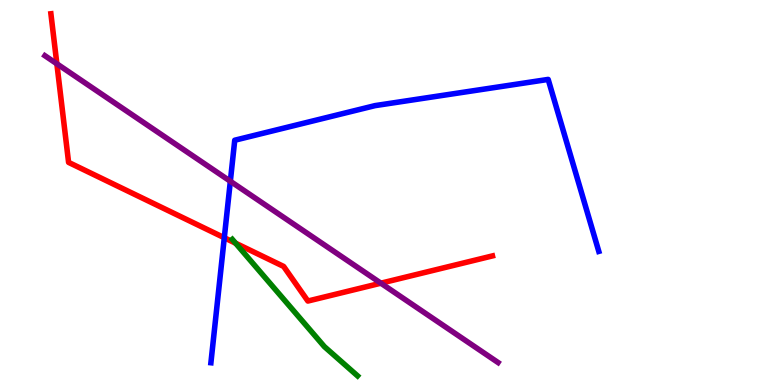[{'lines': ['blue', 'red'], 'intersections': [{'x': 2.89, 'y': 3.83}]}, {'lines': ['green', 'red'], 'intersections': [{'x': 3.04, 'y': 3.68}]}, {'lines': ['purple', 'red'], 'intersections': [{'x': 0.734, 'y': 8.34}, {'x': 4.91, 'y': 2.64}]}, {'lines': ['blue', 'green'], 'intersections': []}, {'lines': ['blue', 'purple'], 'intersections': [{'x': 2.97, 'y': 5.29}]}, {'lines': ['green', 'purple'], 'intersections': []}]